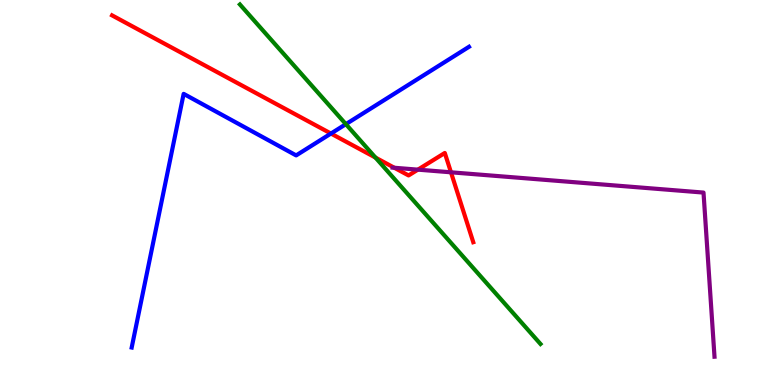[{'lines': ['blue', 'red'], 'intersections': [{'x': 4.27, 'y': 6.53}]}, {'lines': ['green', 'red'], 'intersections': [{'x': 4.84, 'y': 5.91}]}, {'lines': ['purple', 'red'], 'intersections': [{'x': 5.09, 'y': 5.64}, {'x': 5.39, 'y': 5.59}, {'x': 5.82, 'y': 5.52}]}, {'lines': ['blue', 'green'], 'intersections': [{'x': 4.46, 'y': 6.78}]}, {'lines': ['blue', 'purple'], 'intersections': []}, {'lines': ['green', 'purple'], 'intersections': []}]